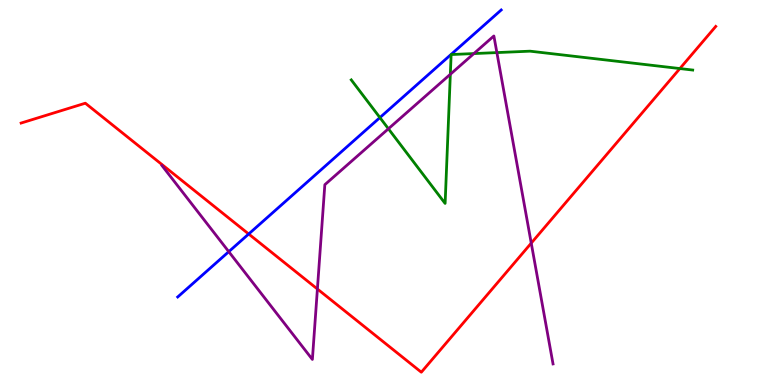[{'lines': ['blue', 'red'], 'intersections': [{'x': 3.21, 'y': 3.92}]}, {'lines': ['green', 'red'], 'intersections': [{'x': 8.77, 'y': 8.22}]}, {'lines': ['purple', 'red'], 'intersections': [{'x': 4.1, 'y': 2.49}, {'x': 6.85, 'y': 3.69}]}, {'lines': ['blue', 'green'], 'intersections': [{'x': 4.9, 'y': 6.95}]}, {'lines': ['blue', 'purple'], 'intersections': [{'x': 2.95, 'y': 3.46}]}, {'lines': ['green', 'purple'], 'intersections': [{'x': 5.01, 'y': 6.66}, {'x': 5.81, 'y': 8.07}, {'x': 6.11, 'y': 8.61}, {'x': 6.41, 'y': 8.63}]}]